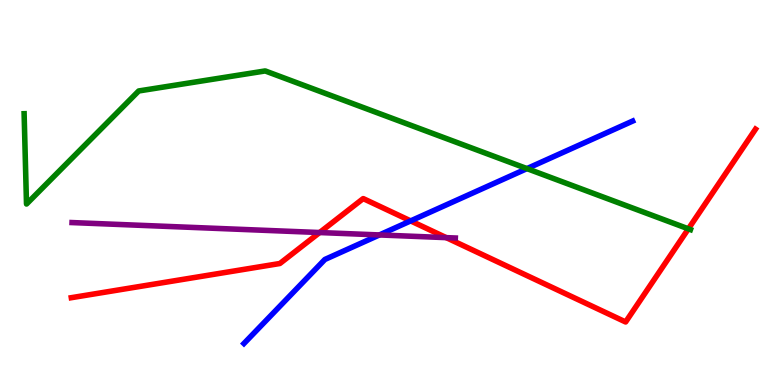[{'lines': ['blue', 'red'], 'intersections': [{'x': 5.3, 'y': 4.26}]}, {'lines': ['green', 'red'], 'intersections': [{'x': 8.88, 'y': 4.06}]}, {'lines': ['purple', 'red'], 'intersections': [{'x': 4.12, 'y': 3.96}, {'x': 5.76, 'y': 3.83}]}, {'lines': ['blue', 'green'], 'intersections': [{'x': 6.8, 'y': 5.62}]}, {'lines': ['blue', 'purple'], 'intersections': [{'x': 4.9, 'y': 3.9}]}, {'lines': ['green', 'purple'], 'intersections': []}]